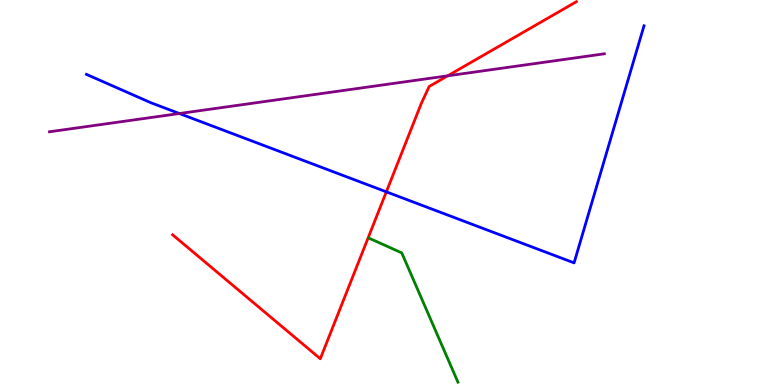[{'lines': ['blue', 'red'], 'intersections': [{'x': 4.99, 'y': 5.02}]}, {'lines': ['green', 'red'], 'intersections': []}, {'lines': ['purple', 'red'], 'intersections': [{'x': 5.78, 'y': 8.03}]}, {'lines': ['blue', 'green'], 'intersections': []}, {'lines': ['blue', 'purple'], 'intersections': [{'x': 2.31, 'y': 7.05}]}, {'lines': ['green', 'purple'], 'intersections': []}]